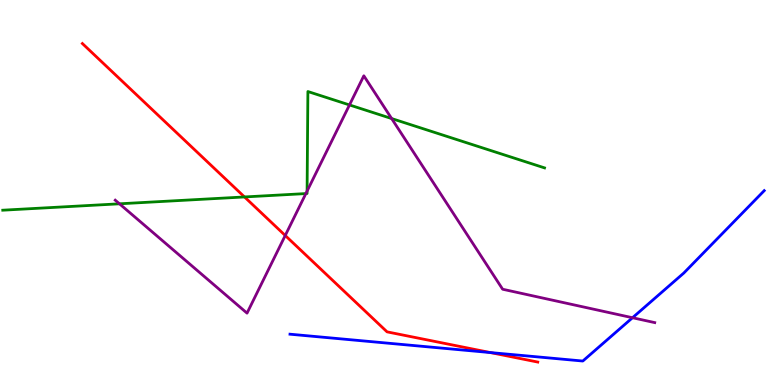[{'lines': ['blue', 'red'], 'intersections': [{'x': 6.33, 'y': 0.843}]}, {'lines': ['green', 'red'], 'intersections': [{'x': 3.15, 'y': 4.88}]}, {'lines': ['purple', 'red'], 'intersections': [{'x': 3.68, 'y': 3.88}]}, {'lines': ['blue', 'green'], 'intersections': []}, {'lines': ['blue', 'purple'], 'intersections': [{'x': 8.16, 'y': 1.75}]}, {'lines': ['green', 'purple'], 'intersections': [{'x': 1.54, 'y': 4.71}, {'x': 3.95, 'y': 4.97}, {'x': 3.96, 'y': 5.04}, {'x': 4.51, 'y': 7.27}, {'x': 5.05, 'y': 6.92}]}]